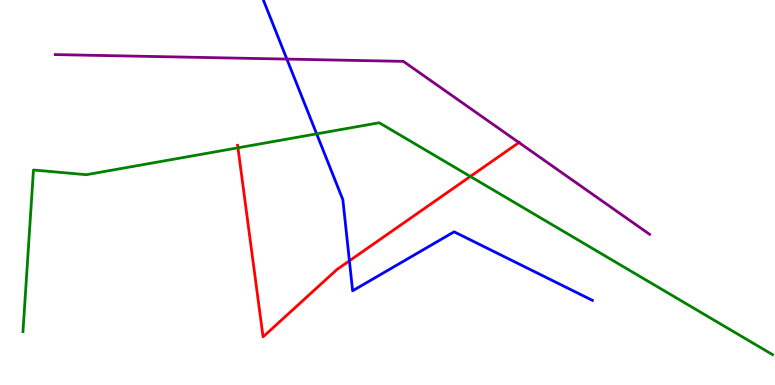[{'lines': ['blue', 'red'], 'intersections': [{'x': 4.51, 'y': 3.23}]}, {'lines': ['green', 'red'], 'intersections': [{'x': 3.07, 'y': 6.16}, {'x': 6.07, 'y': 5.42}]}, {'lines': ['purple', 'red'], 'intersections': [{'x': 6.7, 'y': 6.3}]}, {'lines': ['blue', 'green'], 'intersections': [{'x': 4.09, 'y': 6.52}]}, {'lines': ['blue', 'purple'], 'intersections': [{'x': 3.7, 'y': 8.46}]}, {'lines': ['green', 'purple'], 'intersections': []}]